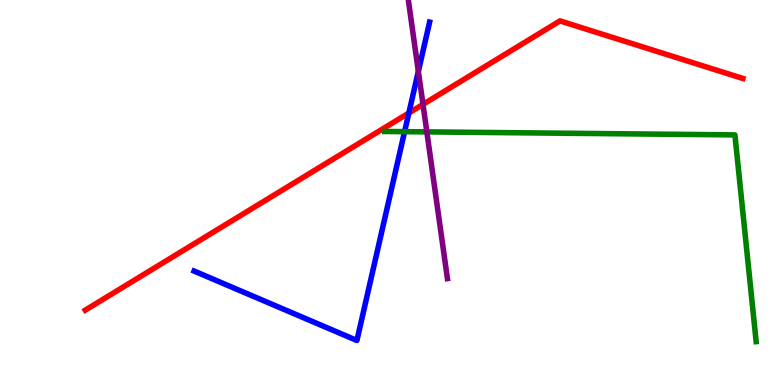[{'lines': ['blue', 'red'], 'intersections': [{'x': 5.28, 'y': 7.07}]}, {'lines': ['green', 'red'], 'intersections': []}, {'lines': ['purple', 'red'], 'intersections': [{'x': 5.46, 'y': 7.29}]}, {'lines': ['blue', 'green'], 'intersections': [{'x': 5.22, 'y': 6.58}]}, {'lines': ['blue', 'purple'], 'intersections': [{'x': 5.4, 'y': 8.15}]}, {'lines': ['green', 'purple'], 'intersections': [{'x': 5.51, 'y': 6.57}]}]